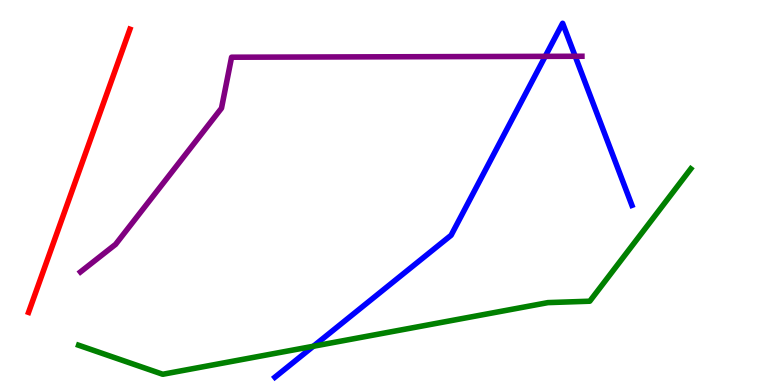[{'lines': ['blue', 'red'], 'intersections': []}, {'lines': ['green', 'red'], 'intersections': []}, {'lines': ['purple', 'red'], 'intersections': []}, {'lines': ['blue', 'green'], 'intersections': [{'x': 4.04, 'y': 1.01}]}, {'lines': ['blue', 'purple'], 'intersections': [{'x': 7.04, 'y': 8.54}, {'x': 7.42, 'y': 8.54}]}, {'lines': ['green', 'purple'], 'intersections': []}]